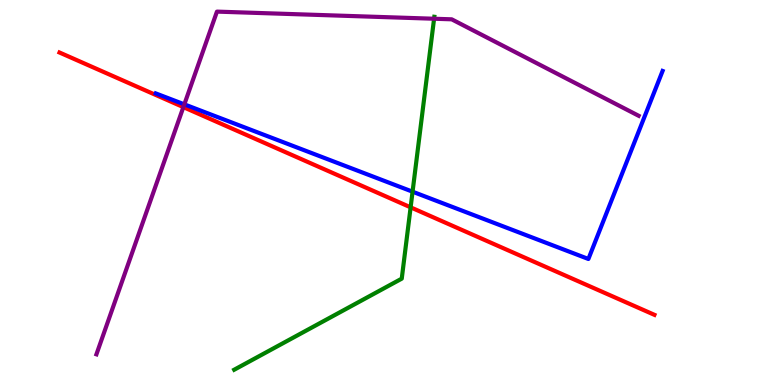[{'lines': ['blue', 'red'], 'intersections': []}, {'lines': ['green', 'red'], 'intersections': [{'x': 5.3, 'y': 4.61}]}, {'lines': ['purple', 'red'], 'intersections': [{'x': 2.37, 'y': 7.22}]}, {'lines': ['blue', 'green'], 'intersections': [{'x': 5.32, 'y': 5.02}]}, {'lines': ['blue', 'purple'], 'intersections': [{'x': 2.38, 'y': 7.29}]}, {'lines': ['green', 'purple'], 'intersections': [{'x': 5.6, 'y': 9.51}]}]